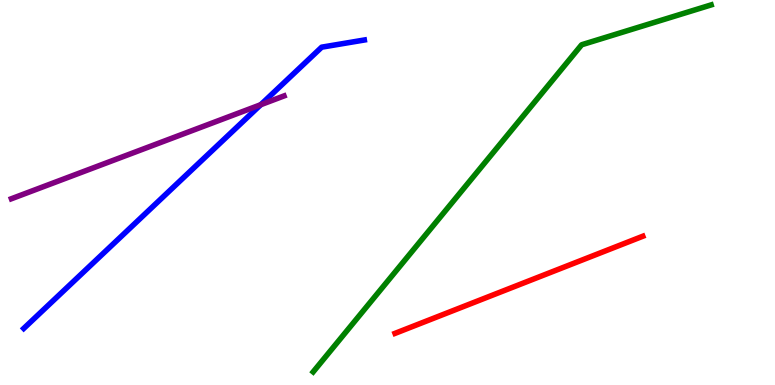[{'lines': ['blue', 'red'], 'intersections': []}, {'lines': ['green', 'red'], 'intersections': []}, {'lines': ['purple', 'red'], 'intersections': []}, {'lines': ['blue', 'green'], 'intersections': []}, {'lines': ['blue', 'purple'], 'intersections': [{'x': 3.36, 'y': 7.28}]}, {'lines': ['green', 'purple'], 'intersections': []}]